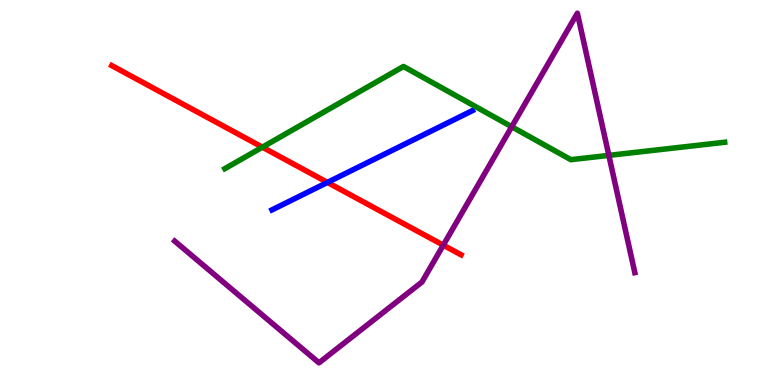[{'lines': ['blue', 'red'], 'intersections': [{'x': 4.23, 'y': 5.26}]}, {'lines': ['green', 'red'], 'intersections': [{'x': 3.39, 'y': 6.18}]}, {'lines': ['purple', 'red'], 'intersections': [{'x': 5.72, 'y': 3.63}]}, {'lines': ['blue', 'green'], 'intersections': []}, {'lines': ['blue', 'purple'], 'intersections': []}, {'lines': ['green', 'purple'], 'intersections': [{'x': 6.6, 'y': 6.71}, {'x': 7.86, 'y': 5.96}]}]